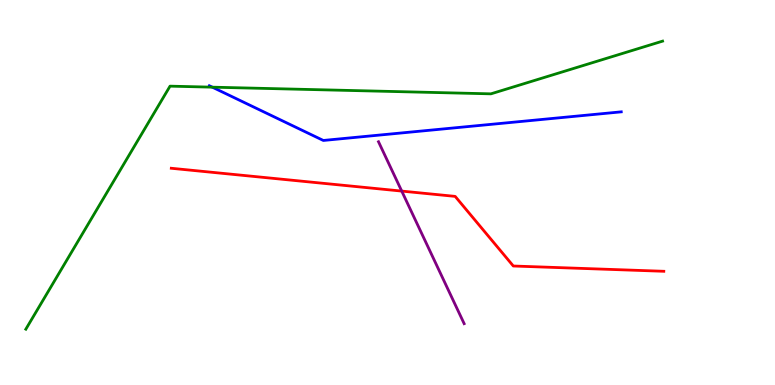[{'lines': ['blue', 'red'], 'intersections': []}, {'lines': ['green', 'red'], 'intersections': []}, {'lines': ['purple', 'red'], 'intersections': [{'x': 5.18, 'y': 5.04}]}, {'lines': ['blue', 'green'], 'intersections': [{'x': 2.74, 'y': 7.74}]}, {'lines': ['blue', 'purple'], 'intersections': []}, {'lines': ['green', 'purple'], 'intersections': []}]